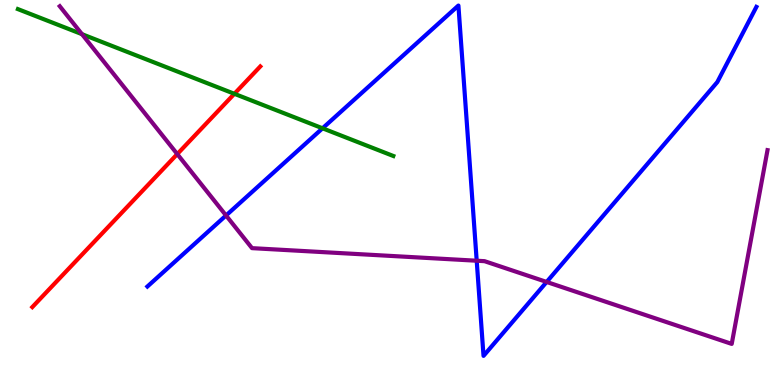[{'lines': ['blue', 'red'], 'intersections': []}, {'lines': ['green', 'red'], 'intersections': [{'x': 3.02, 'y': 7.56}]}, {'lines': ['purple', 'red'], 'intersections': [{'x': 2.29, 'y': 6.0}]}, {'lines': ['blue', 'green'], 'intersections': [{'x': 4.16, 'y': 6.67}]}, {'lines': ['blue', 'purple'], 'intersections': [{'x': 2.92, 'y': 4.4}, {'x': 6.15, 'y': 3.23}, {'x': 7.05, 'y': 2.68}]}, {'lines': ['green', 'purple'], 'intersections': [{'x': 1.06, 'y': 9.11}]}]